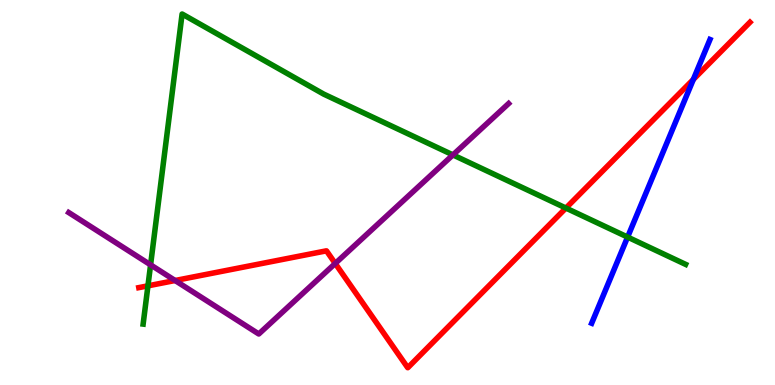[{'lines': ['blue', 'red'], 'intersections': [{'x': 8.95, 'y': 7.94}]}, {'lines': ['green', 'red'], 'intersections': [{'x': 1.91, 'y': 2.58}, {'x': 7.3, 'y': 4.6}]}, {'lines': ['purple', 'red'], 'intersections': [{'x': 2.26, 'y': 2.71}, {'x': 4.33, 'y': 3.16}]}, {'lines': ['blue', 'green'], 'intersections': [{'x': 8.1, 'y': 3.84}]}, {'lines': ['blue', 'purple'], 'intersections': []}, {'lines': ['green', 'purple'], 'intersections': [{'x': 1.94, 'y': 3.12}, {'x': 5.84, 'y': 5.98}]}]